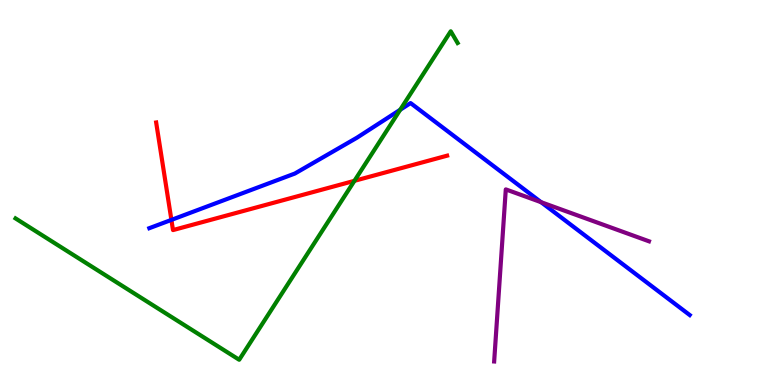[{'lines': ['blue', 'red'], 'intersections': [{'x': 2.21, 'y': 4.29}]}, {'lines': ['green', 'red'], 'intersections': [{'x': 4.57, 'y': 5.3}]}, {'lines': ['purple', 'red'], 'intersections': []}, {'lines': ['blue', 'green'], 'intersections': [{'x': 5.16, 'y': 7.15}]}, {'lines': ['blue', 'purple'], 'intersections': [{'x': 6.98, 'y': 4.75}]}, {'lines': ['green', 'purple'], 'intersections': []}]